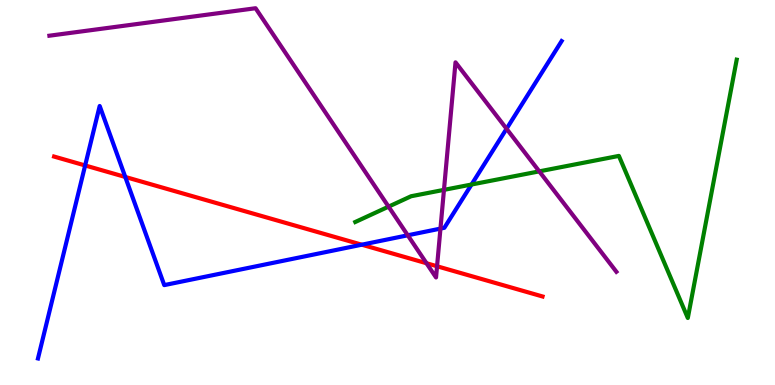[{'lines': ['blue', 'red'], 'intersections': [{'x': 1.1, 'y': 5.7}, {'x': 1.62, 'y': 5.4}, {'x': 4.67, 'y': 3.64}]}, {'lines': ['green', 'red'], 'intersections': []}, {'lines': ['purple', 'red'], 'intersections': [{'x': 5.5, 'y': 3.16}, {'x': 5.64, 'y': 3.08}]}, {'lines': ['blue', 'green'], 'intersections': [{'x': 6.08, 'y': 5.21}]}, {'lines': ['blue', 'purple'], 'intersections': [{'x': 5.26, 'y': 3.89}, {'x': 5.68, 'y': 4.06}, {'x': 6.54, 'y': 6.66}]}, {'lines': ['green', 'purple'], 'intersections': [{'x': 5.01, 'y': 4.63}, {'x': 5.73, 'y': 5.07}, {'x': 6.96, 'y': 5.55}]}]